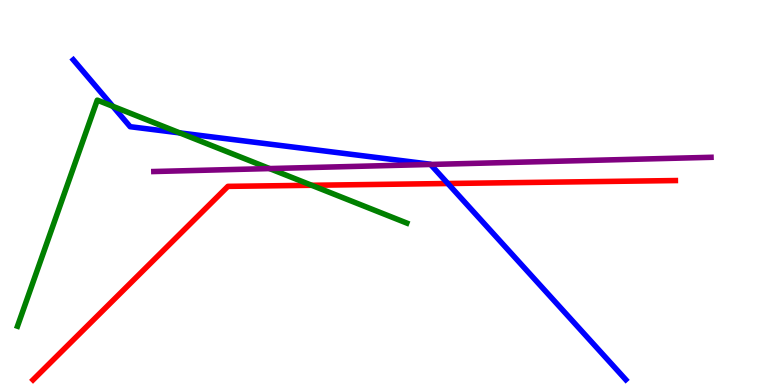[{'lines': ['blue', 'red'], 'intersections': [{'x': 5.78, 'y': 5.23}]}, {'lines': ['green', 'red'], 'intersections': [{'x': 4.02, 'y': 5.19}]}, {'lines': ['purple', 'red'], 'intersections': []}, {'lines': ['blue', 'green'], 'intersections': [{'x': 1.46, 'y': 7.24}, {'x': 2.32, 'y': 6.55}]}, {'lines': ['blue', 'purple'], 'intersections': [{'x': 5.56, 'y': 5.73}]}, {'lines': ['green', 'purple'], 'intersections': [{'x': 3.48, 'y': 5.62}]}]